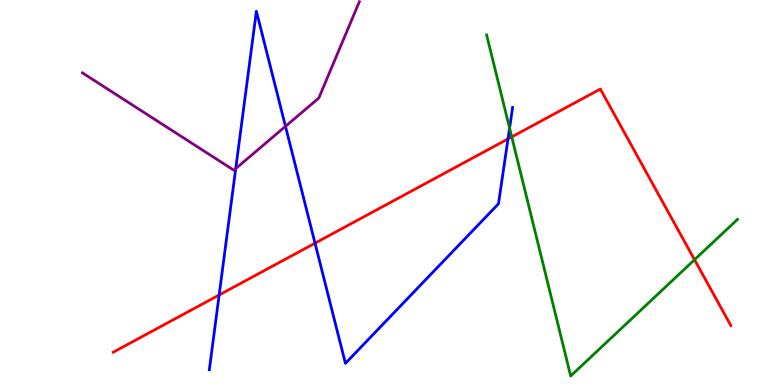[{'lines': ['blue', 'red'], 'intersections': [{'x': 2.83, 'y': 2.34}, {'x': 4.06, 'y': 3.68}, {'x': 6.55, 'y': 6.39}]}, {'lines': ['green', 'red'], 'intersections': [{'x': 6.6, 'y': 6.44}, {'x': 8.96, 'y': 3.25}]}, {'lines': ['purple', 'red'], 'intersections': []}, {'lines': ['blue', 'green'], 'intersections': [{'x': 6.58, 'y': 6.67}]}, {'lines': ['blue', 'purple'], 'intersections': [{'x': 3.04, 'y': 5.62}, {'x': 3.68, 'y': 6.72}]}, {'lines': ['green', 'purple'], 'intersections': []}]